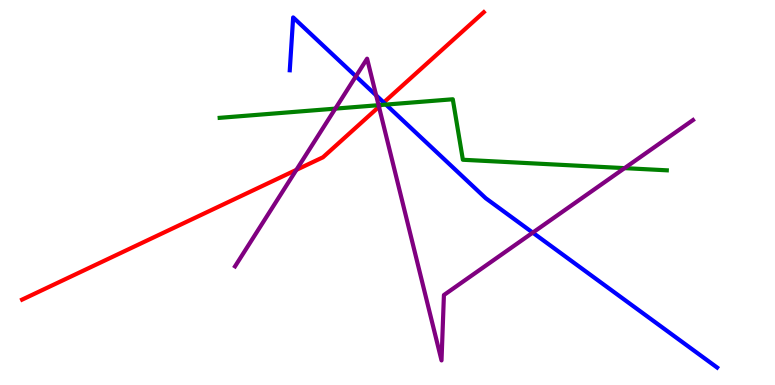[{'lines': ['blue', 'red'], 'intersections': [{'x': 4.95, 'y': 7.34}]}, {'lines': ['green', 'red'], 'intersections': [{'x': 4.92, 'y': 7.27}]}, {'lines': ['purple', 'red'], 'intersections': [{'x': 3.82, 'y': 5.59}, {'x': 4.89, 'y': 7.23}]}, {'lines': ['blue', 'green'], 'intersections': [{'x': 4.98, 'y': 7.28}]}, {'lines': ['blue', 'purple'], 'intersections': [{'x': 4.59, 'y': 8.02}, {'x': 4.85, 'y': 7.52}, {'x': 6.87, 'y': 3.96}]}, {'lines': ['green', 'purple'], 'intersections': [{'x': 4.33, 'y': 7.18}, {'x': 4.88, 'y': 7.27}, {'x': 8.06, 'y': 5.63}]}]